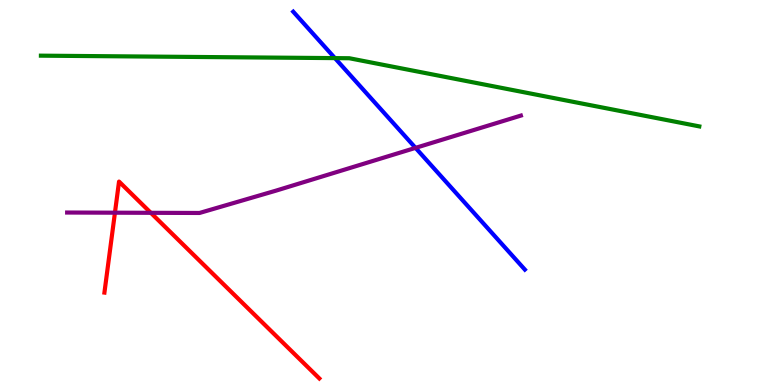[{'lines': ['blue', 'red'], 'intersections': []}, {'lines': ['green', 'red'], 'intersections': []}, {'lines': ['purple', 'red'], 'intersections': [{'x': 1.48, 'y': 4.48}, {'x': 1.95, 'y': 4.47}]}, {'lines': ['blue', 'green'], 'intersections': [{'x': 4.32, 'y': 8.49}]}, {'lines': ['blue', 'purple'], 'intersections': [{'x': 5.36, 'y': 6.16}]}, {'lines': ['green', 'purple'], 'intersections': []}]